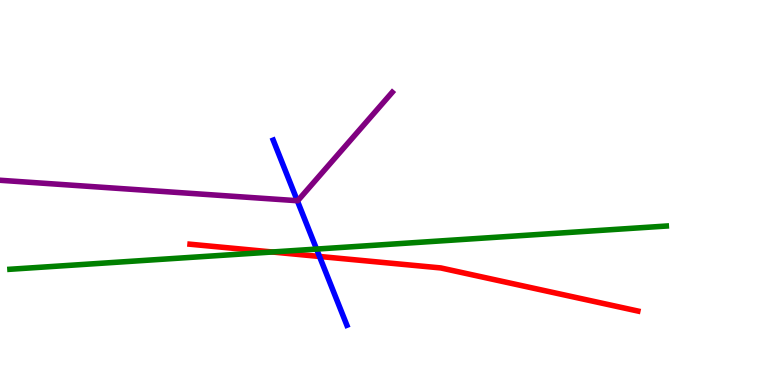[{'lines': ['blue', 'red'], 'intersections': [{'x': 4.12, 'y': 3.34}]}, {'lines': ['green', 'red'], 'intersections': [{'x': 3.51, 'y': 3.45}]}, {'lines': ['purple', 'red'], 'intersections': []}, {'lines': ['blue', 'green'], 'intersections': [{'x': 4.08, 'y': 3.53}]}, {'lines': ['blue', 'purple'], 'intersections': [{'x': 3.84, 'y': 4.79}]}, {'lines': ['green', 'purple'], 'intersections': []}]